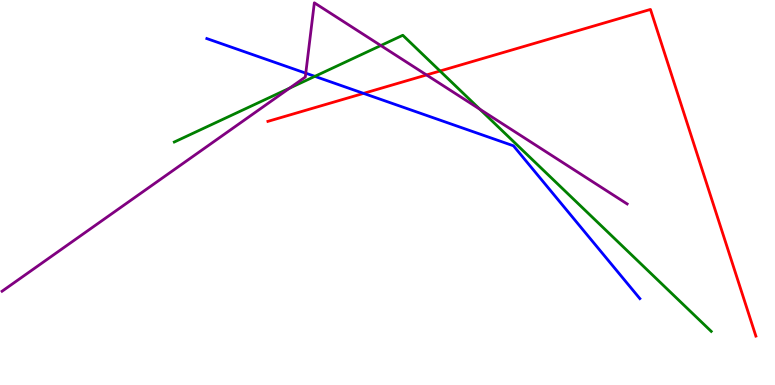[{'lines': ['blue', 'red'], 'intersections': [{'x': 4.69, 'y': 7.57}]}, {'lines': ['green', 'red'], 'intersections': [{'x': 5.68, 'y': 8.16}]}, {'lines': ['purple', 'red'], 'intersections': [{'x': 5.5, 'y': 8.05}]}, {'lines': ['blue', 'green'], 'intersections': [{'x': 4.06, 'y': 8.02}]}, {'lines': ['blue', 'purple'], 'intersections': [{'x': 3.95, 'y': 8.1}]}, {'lines': ['green', 'purple'], 'intersections': [{'x': 3.74, 'y': 7.71}, {'x': 4.91, 'y': 8.82}, {'x': 6.19, 'y': 7.16}]}]